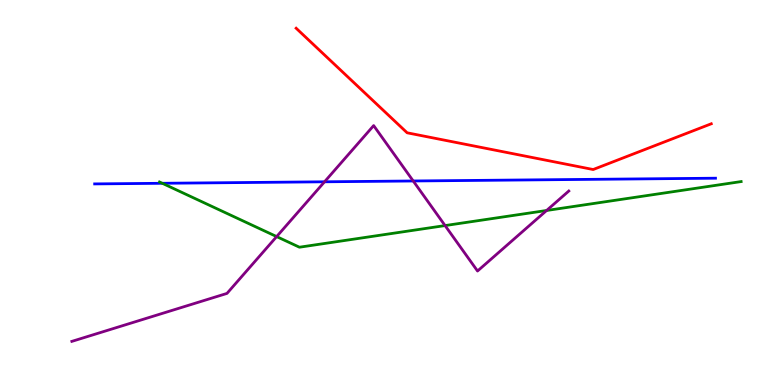[{'lines': ['blue', 'red'], 'intersections': []}, {'lines': ['green', 'red'], 'intersections': []}, {'lines': ['purple', 'red'], 'intersections': []}, {'lines': ['blue', 'green'], 'intersections': [{'x': 2.09, 'y': 5.24}]}, {'lines': ['blue', 'purple'], 'intersections': [{'x': 4.19, 'y': 5.28}, {'x': 5.33, 'y': 5.3}]}, {'lines': ['green', 'purple'], 'intersections': [{'x': 3.57, 'y': 3.85}, {'x': 5.74, 'y': 4.14}, {'x': 7.05, 'y': 4.53}]}]